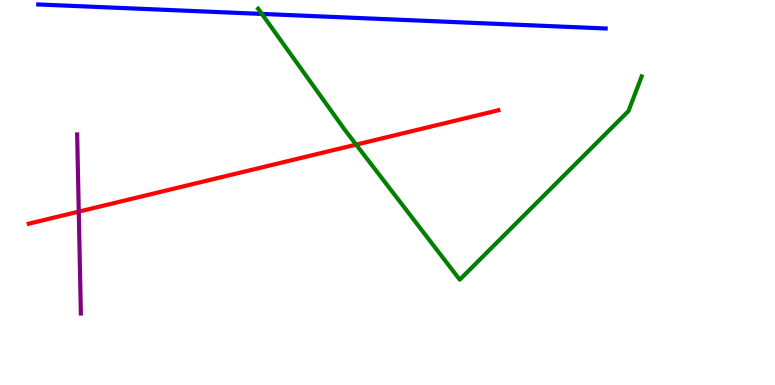[{'lines': ['blue', 'red'], 'intersections': []}, {'lines': ['green', 'red'], 'intersections': [{'x': 4.6, 'y': 6.24}]}, {'lines': ['purple', 'red'], 'intersections': [{'x': 1.02, 'y': 4.5}]}, {'lines': ['blue', 'green'], 'intersections': [{'x': 3.38, 'y': 9.64}]}, {'lines': ['blue', 'purple'], 'intersections': []}, {'lines': ['green', 'purple'], 'intersections': []}]